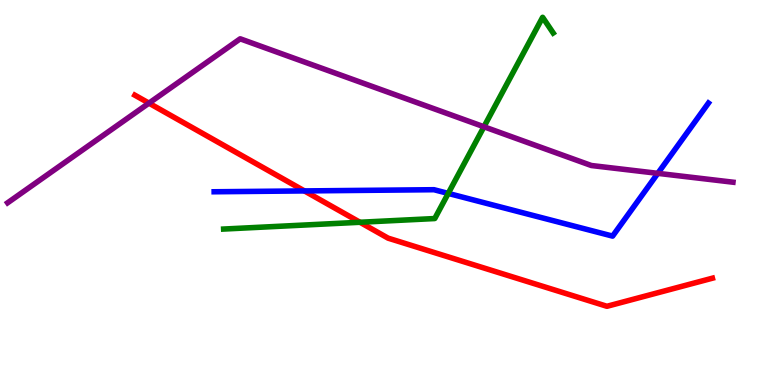[{'lines': ['blue', 'red'], 'intersections': [{'x': 3.93, 'y': 5.04}]}, {'lines': ['green', 'red'], 'intersections': [{'x': 4.64, 'y': 4.23}]}, {'lines': ['purple', 'red'], 'intersections': [{'x': 1.92, 'y': 7.32}]}, {'lines': ['blue', 'green'], 'intersections': [{'x': 5.78, 'y': 4.98}]}, {'lines': ['blue', 'purple'], 'intersections': [{'x': 8.49, 'y': 5.5}]}, {'lines': ['green', 'purple'], 'intersections': [{'x': 6.24, 'y': 6.71}]}]